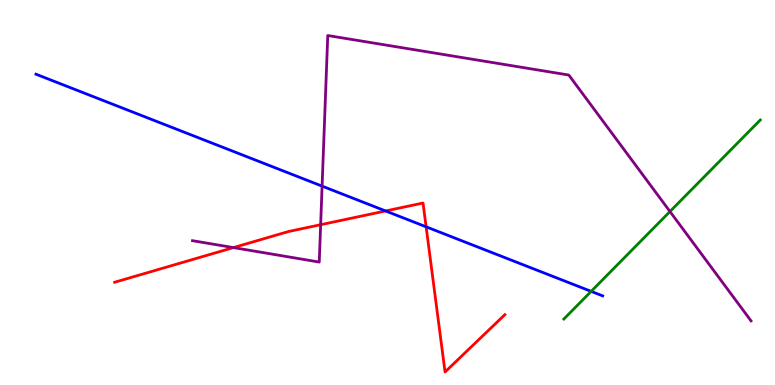[{'lines': ['blue', 'red'], 'intersections': [{'x': 4.98, 'y': 4.52}, {'x': 5.5, 'y': 4.11}]}, {'lines': ['green', 'red'], 'intersections': []}, {'lines': ['purple', 'red'], 'intersections': [{'x': 3.01, 'y': 3.57}, {'x': 4.14, 'y': 4.16}]}, {'lines': ['blue', 'green'], 'intersections': [{'x': 7.63, 'y': 2.43}]}, {'lines': ['blue', 'purple'], 'intersections': [{'x': 4.16, 'y': 5.17}]}, {'lines': ['green', 'purple'], 'intersections': [{'x': 8.64, 'y': 4.51}]}]